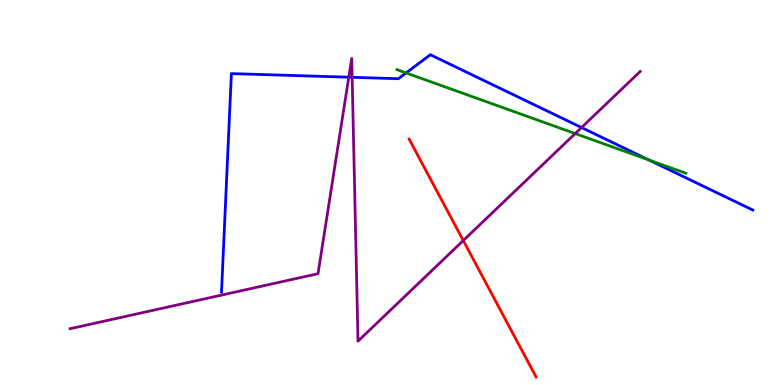[{'lines': ['blue', 'red'], 'intersections': []}, {'lines': ['green', 'red'], 'intersections': []}, {'lines': ['purple', 'red'], 'intersections': [{'x': 5.98, 'y': 3.75}]}, {'lines': ['blue', 'green'], 'intersections': [{'x': 5.24, 'y': 8.11}, {'x': 8.37, 'y': 5.84}]}, {'lines': ['blue', 'purple'], 'intersections': [{'x': 4.5, 'y': 7.99}, {'x': 4.54, 'y': 7.99}, {'x': 7.5, 'y': 6.69}]}, {'lines': ['green', 'purple'], 'intersections': [{'x': 7.42, 'y': 6.53}]}]